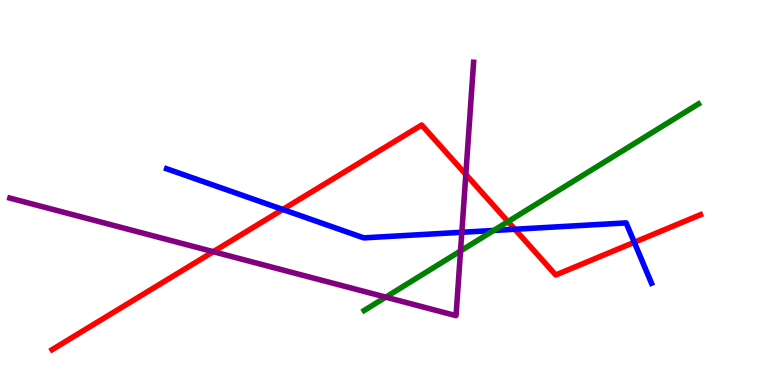[{'lines': ['blue', 'red'], 'intersections': [{'x': 3.65, 'y': 4.56}, {'x': 6.64, 'y': 4.05}, {'x': 8.18, 'y': 3.71}]}, {'lines': ['green', 'red'], 'intersections': [{'x': 6.56, 'y': 4.24}]}, {'lines': ['purple', 'red'], 'intersections': [{'x': 2.75, 'y': 3.46}, {'x': 6.01, 'y': 5.47}]}, {'lines': ['blue', 'green'], 'intersections': [{'x': 6.37, 'y': 4.01}]}, {'lines': ['blue', 'purple'], 'intersections': [{'x': 5.96, 'y': 3.97}]}, {'lines': ['green', 'purple'], 'intersections': [{'x': 4.98, 'y': 2.28}, {'x': 5.94, 'y': 3.48}]}]